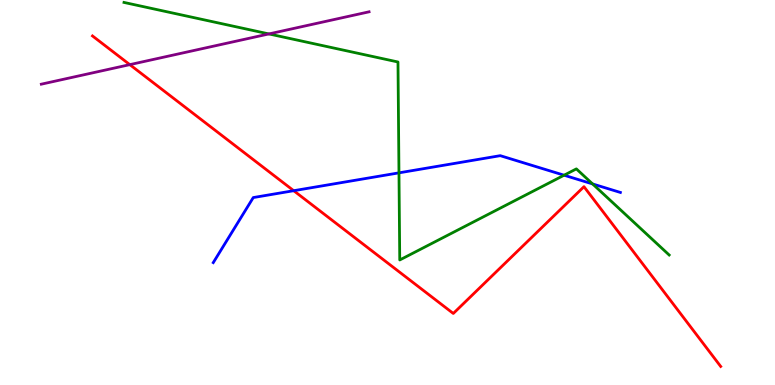[{'lines': ['blue', 'red'], 'intersections': [{'x': 3.79, 'y': 5.05}]}, {'lines': ['green', 'red'], 'intersections': []}, {'lines': ['purple', 'red'], 'intersections': [{'x': 1.67, 'y': 8.32}]}, {'lines': ['blue', 'green'], 'intersections': [{'x': 5.15, 'y': 5.51}, {'x': 7.28, 'y': 5.45}, {'x': 7.65, 'y': 5.22}]}, {'lines': ['blue', 'purple'], 'intersections': []}, {'lines': ['green', 'purple'], 'intersections': [{'x': 3.47, 'y': 9.12}]}]